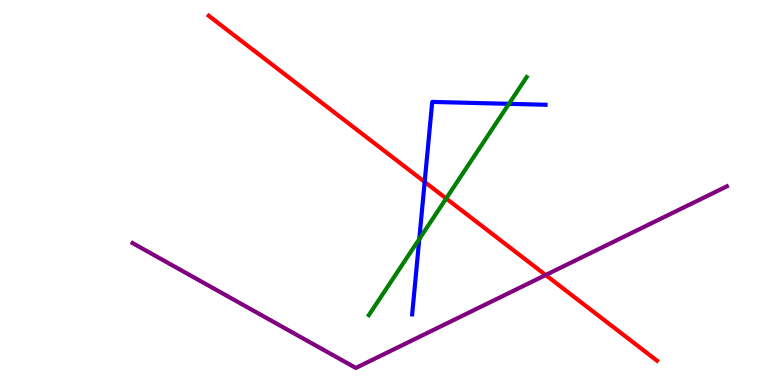[{'lines': ['blue', 'red'], 'intersections': [{'x': 5.48, 'y': 5.27}]}, {'lines': ['green', 'red'], 'intersections': [{'x': 5.76, 'y': 4.84}]}, {'lines': ['purple', 'red'], 'intersections': [{'x': 7.04, 'y': 2.86}]}, {'lines': ['blue', 'green'], 'intersections': [{'x': 5.41, 'y': 3.79}, {'x': 6.57, 'y': 7.3}]}, {'lines': ['blue', 'purple'], 'intersections': []}, {'lines': ['green', 'purple'], 'intersections': []}]